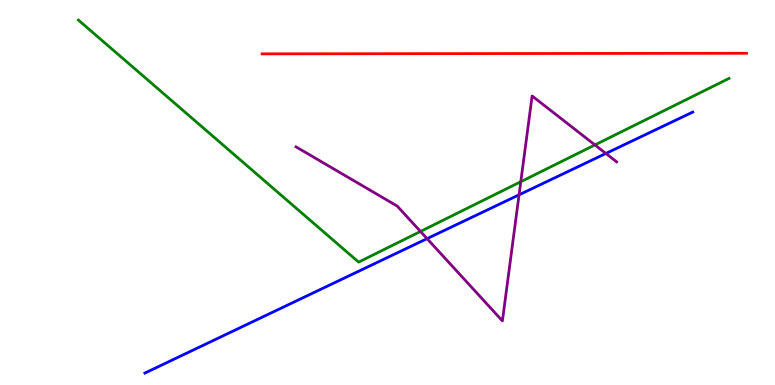[{'lines': ['blue', 'red'], 'intersections': []}, {'lines': ['green', 'red'], 'intersections': []}, {'lines': ['purple', 'red'], 'intersections': []}, {'lines': ['blue', 'green'], 'intersections': []}, {'lines': ['blue', 'purple'], 'intersections': [{'x': 5.51, 'y': 3.8}, {'x': 6.7, 'y': 4.94}, {'x': 7.82, 'y': 6.01}]}, {'lines': ['green', 'purple'], 'intersections': [{'x': 5.43, 'y': 3.99}, {'x': 6.72, 'y': 5.28}, {'x': 7.68, 'y': 6.24}]}]